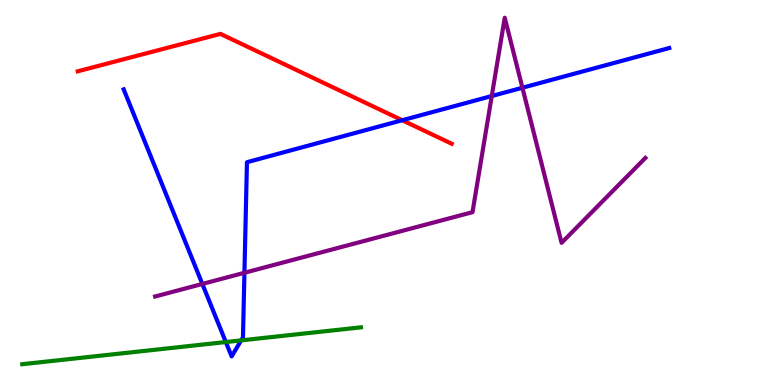[{'lines': ['blue', 'red'], 'intersections': [{'x': 5.19, 'y': 6.88}]}, {'lines': ['green', 'red'], 'intersections': []}, {'lines': ['purple', 'red'], 'intersections': []}, {'lines': ['blue', 'green'], 'intersections': [{'x': 2.91, 'y': 1.12}, {'x': 3.11, 'y': 1.16}]}, {'lines': ['blue', 'purple'], 'intersections': [{'x': 2.61, 'y': 2.62}, {'x': 3.15, 'y': 2.92}, {'x': 6.35, 'y': 7.51}, {'x': 6.74, 'y': 7.72}]}, {'lines': ['green', 'purple'], 'intersections': []}]